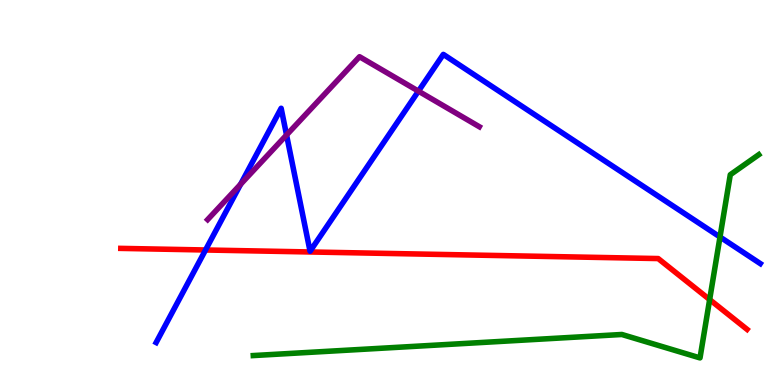[{'lines': ['blue', 'red'], 'intersections': [{'x': 2.65, 'y': 3.51}]}, {'lines': ['green', 'red'], 'intersections': [{'x': 9.16, 'y': 2.22}]}, {'lines': ['purple', 'red'], 'intersections': []}, {'lines': ['blue', 'green'], 'intersections': [{'x': 9.29, 'y': 3.84}]}, {'lines': ['blue', 'purple'], 'intersections': [{'x': 3.1, 'y': 5.21}, {'x': 3.7, 'y': 6.49}, {'x': 5.4, 'y': 7.63}]}, {'lines': ['green', 'purple'], 'intersections': []}]